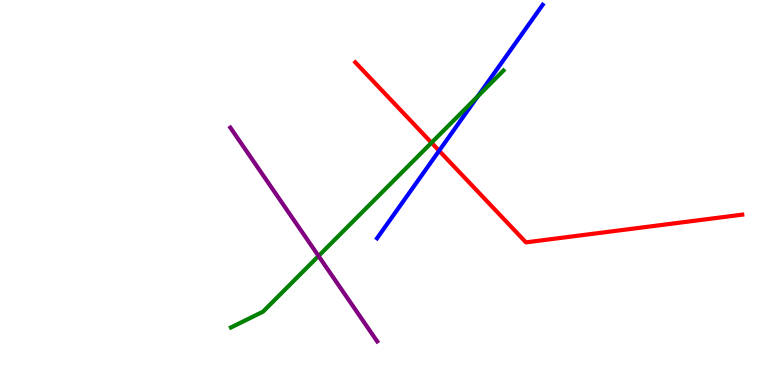[{'lines': ['blue', 'red'], 'intersections': [{'x': 5.67, 'y': 6.08}]}, {'lines': ['green', 'red'], 'intersections': [{'x': 5.57, 'y': 6.29}]}, {'lines': ['purple', 'red'], 'intersections': []}, {'lines': ['blue', 'green'], 'intersections': [{'x': 6.16, 'y': 7.5}]}, {'lines': ['blue', 'purple'], 'intersections': []}, {'lines': ['green', 'purple'], 'intersections': [{'x': 4.11, 'y': 3.35}]}]